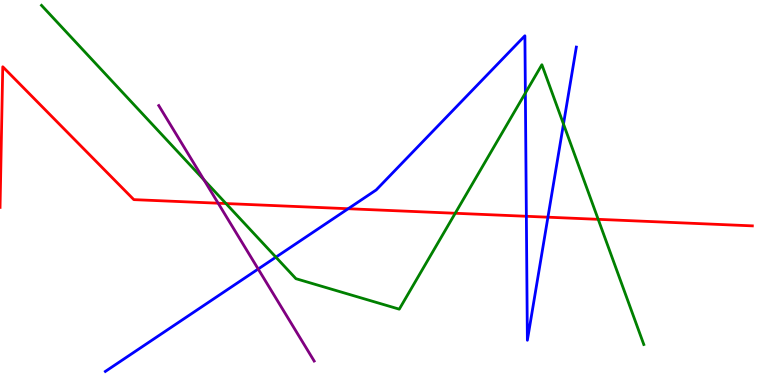[{'lines': ['blue', 'red'], 'intersections': [{'x': 4.49, 'y': 4.58}, {'x': 6.79, 'y': 4.38}, {'x': 7.07, 'y': 4.36}]}, {'lines': ['green', 'red'], 'intersections': [{'x': 2.92, 'y': 4.71}, {'x': 5.87, 'y': 4.46}, {'x': 7.72, 'y': 4.3}]}, {'lines': ['purple', 'red'], 'intersections': [{'x': 2.81, 'y': 4.72}]}, {'lines': ['blue', 'green'], 'intersections': [{'x': 3.56, 'y': 3.32}, {'x': 6.78, 'y': 7.58}, {'x': 7.27, 'y': 6.78}]}, {'lines': ['blue', 'purple'], 'intersections': [{'x': 3.33, 'y': 3.01}]}, {'lines': ['green', 'purple'], 'intersections': [{'x': 2.63, 'y': 5.33}]}]